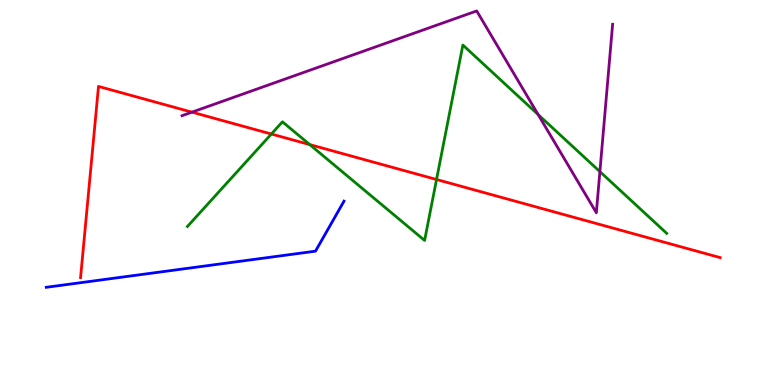[{'lines': ['blue', 'red'], 'intersections': []}, {'lines': ['green', 'red'], 'intersections': [{'x': 3.5, 'y': 6.52}, {'x': 4.0, 'y': 6.24}, {'x': 5.63, 'y': 5.34}]}, {'lines': ['purple', 'red'], 'intersections': [{'x': 2.48, 'y': 7.09}]}, {'lines': ['blue', 'green'], 'intersections': []}, {'lines': ['blue', 'purple'], 'intersections': []}, {'lines': ['green', 'purple'], 'intersections': [{'x': 6.94, 'y': 7.02}, {'x': 7.74, 'y': 5.54}]}]